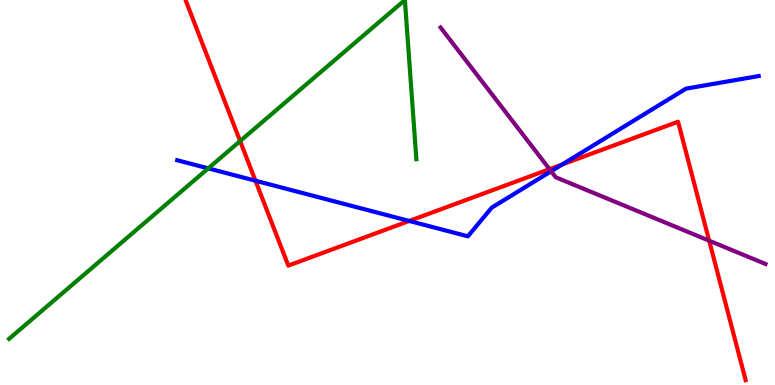[{'lines': ['blue', 'red'], 'intersections': [{'x': 3.3, 'y': 5.31}, {'x': 5.28, 'y': 4.26}, {'x': 7.25, 'y': 5.73}]}, {'lines': ['green', 'red'], 'intersections': [{'x': 3.1, 'y': 6.34}]}, {'lines': ['purple', 'red'], 'intersections': [{'x': 7.09, 'y': 5.61}, {'x': 9.15, 'y': 3.75}]}, {'lines': ['blue', 'green'], 'intersections': [{'x': 2.69, 'y': 5.63}]}, {'lines': ['blue', 'purple'], 'intersections': [{'x': 7.11, 'y': 5.55}]}, {'lines': ['green', 'purple'], 'intersections': []}]